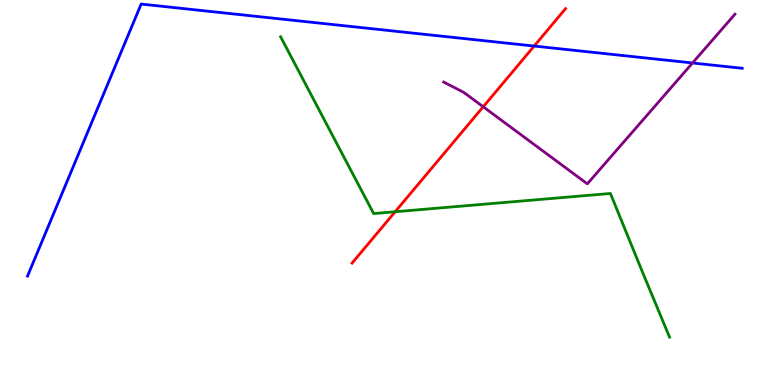[{'lines': ['blue', 'red'], 'intersections': [{'x': 6.89, 'y': 8.8}]}, {'lines': ['green', 'red'], 'intersections': [{'x': 5.1, 'y': 4.5}]}, {'lines': ['purple', 'red'], 'intersections': [{'x': 6.24, 'y': 7.23}]}, {'lines': ['blue', 'green'], 'intersections': []}, {'lines': ['blue', 'purple'], 'intersections': [{'x': 8.94, 'y': 8.36}]}, {'lines': ['green', 'purple'], 'intersections': []}]